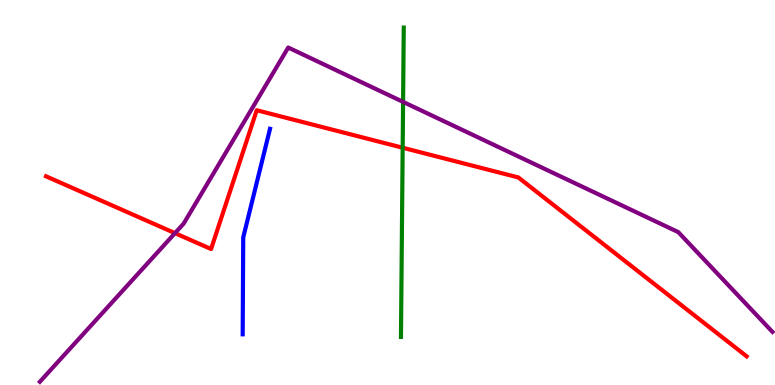[{'lines': ['blue', 'red'], 'intersections': []}, {'lines': ['green', 'red'], 'intersections': [{'x': 5.2, 'y': 6.16}]}, {'lines': ['purple', 'red'], 'intersections': [{'x': 2.26, 'y': 3.94}]}, {'lines': ['blue', 'green'], 'intersections': []}, {'lines': ['blue', 'purple'], 'intersections': []}, {'lines': ['green', 'purple'], 'intersections': [{'x': 5.2, 'y': 7.35}]}]